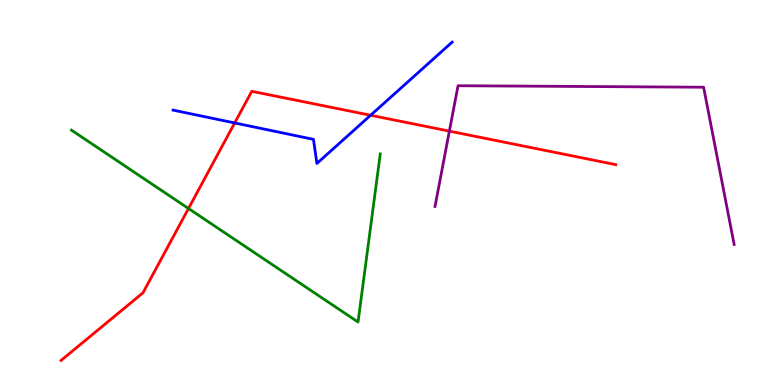[{'lines': ['blue', 'red'], 'intersections': [{'x': 3.03, 'y': 6.81}, {'x': 4.78, 'y': 7.01}]}, {'lines': ['green', 'red'], 'intersections': [{'x': 2.43, 'y': 4.58}]}, {'lines': ['purple', 'red'], 'intersections': [{'x': 5.8, 'y': 6.59}]}, {'lines': ['blue', 'green'], 'intersections': []}, {'lines': ['blue', 'purple'], 'intersections': []}, {'lines': ['green', 'purple'], 'intersections': []}]